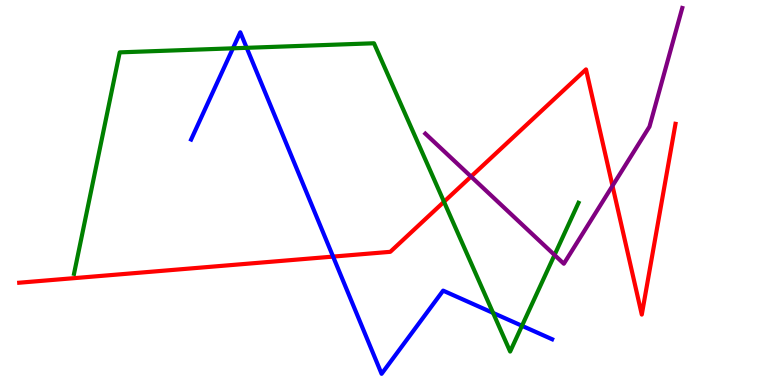[{'lines': ['blue', 'red'], 'intersections': [{'x': 4.3, 'y': 3.34}]}, {'lines': ['green', 'red'], 'intersections': [{'x': 5.73, 'y': 4.76}]}, {'lines': ['purple', 'red'], 'intersections': [{'x': 6.08, 'y': 5.41}, {'x': 7.9, 'y': 5.17}]}, {'lines': ['blue', 'green'], 'intersections': [{'x': 3.01, 'y': 8.75}, {'x': 3.18, 'y': 8.76}, {'x': 6.36, 'y': 1.87}, {'x': 6.74, 'y': 1.54}]}, {'lines': ['blue', 'purple'], 'intersections': []}, {'lines': ['green', 'purple'], 'intersections': [{'x': 7.16, 'y': 3.38}]}]